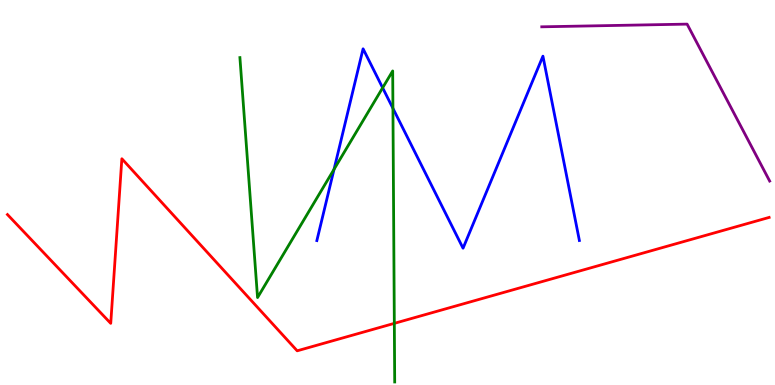[{'lines': ['blue', 'red'], 'intersections': []}, {'lines': ['green', 'red'], 'intersections': [{'x': 5.09, 'y': 1.6}]}, {'lines': ['purple', 'red'], 'intersections': []}, {'lines': ['blue', 'green'], 'intersections': [{'x': 4.31, 'y': 5.6}, {'x': 4.94, 'y': 7.72}, {'x': 5.07, 'y': 7.19}]}, {'lines': ['blue', 'purple'], 'intersections': []}, {'lines': ['green', 'purple'], 'intersections': []}]